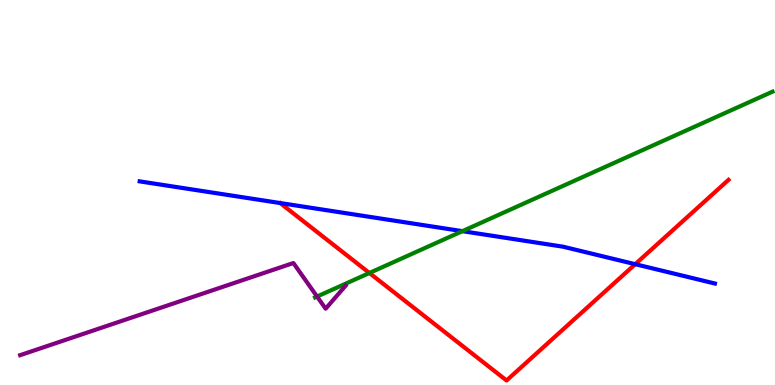[{'lines': ['blue', 'red'], 'intersections': [{'x': 8.2, 'y': 3.14}]}, {'lines': ['green', 'red'], 'intersections': [{'x': 4.77, 'y': 2.91}]}, {'lines': ['purple', 'red'], 'intersections': []}, {'lines': ['blue', 'green'], 'intersections': [{'x': 5.97, 'y': 4.0}]}, {'lines': ['blue', 'purple'], 'intersections': []}, {'lines': ['green', 'purple'], 'intersections': [{'x': 4.09, 'y': 2.3}]}]